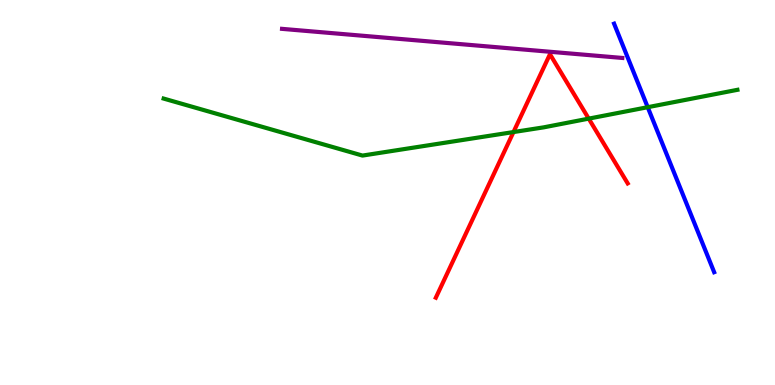[{'lines': ['blue', 'red'], 'intersections': []}, {'lines': ['green', 'red'], 'intersections': [{'x': 6.63, 'y': 6.57}, {'x': 7.6, 'y': 6.92}]}, {'lines': ['purple', 'red'], 'intersections': []}, {'lines': ['blue', 'green'], 'intersections': [{'x': 8.36, 'y': 7.22}]}, {'lines': ['blue', 'purple'], 'intersections': []}, {'lines': ['green', 'purple'], 'intersections': []}]